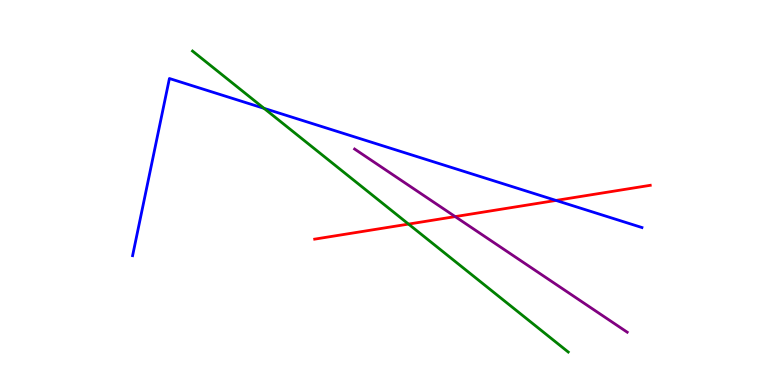[{'lines': ['blue', 'red'], 'intersections': [{'x': 7.17, 'y': 4.79}]}, {'lines': ['green', 'red'], 'intersections': [{'x': 5.27, 'y': 4.18}]}, {'lines': ['purple', 'red'], 'intersections': [{'x': 5.87, 'y': 4.37}]}, {'lines': ['blue', 'green'], 'intersections': [{'x': 3.41, 'y': 7.19}]}, {'lines': ['blue', 'purple'], 'intersections': []}, {'lines': ['green', 'purple'], 'intersections': []}]